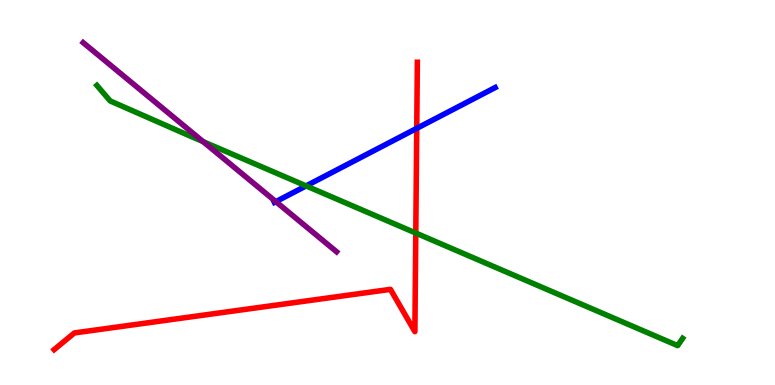[{'lines': ['blue', 'red'], 'intersections': [{'x': 5.38, 'y': 6.67}]}, {'lines': ['green', 'red'], 'intersections': [{'x': 5.37, 'y': 3.95}]}, {'lines': ['purple', 'red'], 'intersections': []}, {'lines': ['blue', 'green'], 'intersections': [{'x': 3.95, 'y': 5.17}]}, {'lines': ['blue', 'purple'], 'intersections': [{'x': 3.56, 'y': 4.76}]}, {'lines': ['green', 'purple'], 'intersections': [{'x': 2.62, 'y': 6.32}]}]